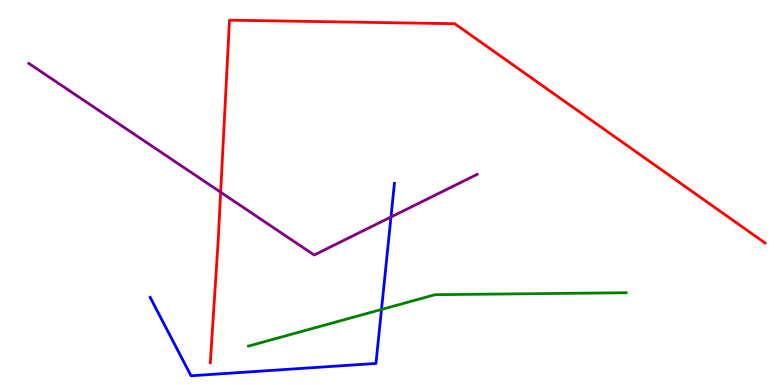[{'lines': ['blue', 'red'], 'intersections': []}, {'lines': ['green', 'red'], 'intersections': []}, {'lines': ['purple', 'red'], 'intersections': [{'x': 2.85, 'y': 5.01}]}, {'lines': ['blue', 'green'], 'intersections': [{'x': 4.92, 'y': 1.96}]}, {'lines': ['blue', 'purple'], 'intersections': [{'x': 5.04, 'y': 4.36}]}, {'lines': ['green', 'purple'], 'intersections': []}]